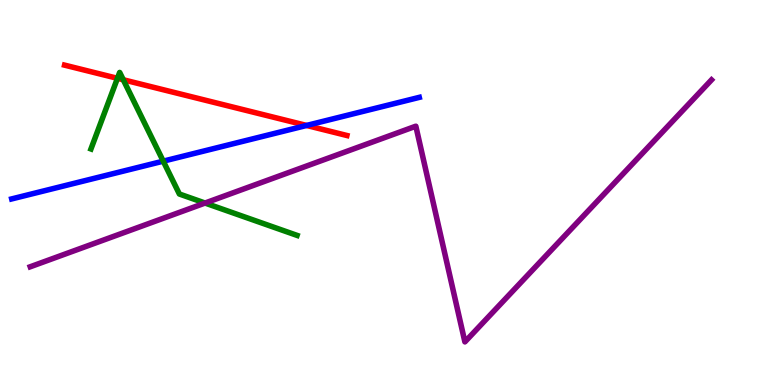[{'lines': ['blue', 'red'], 'intersections': [{'x': 3.96, 'y': 6.74}]}, {'lines': ['green', 'red'], 'intersections': [{'x': 1.52, 'y': 7.97}, {'x': 1.59, 'y': 7.93}]}, {'lines': ['purple', 'red'], 'intersections': []}, {'lines': ['blue', 'green'], 'intersections': [{'x': 2.11, 'y': 5.81}]}, {'lines': ['blue', 'purple'], 'intersections': []}, {'lines': ['green', 'purple'], 'intersections': [{'x': 2.65, 'y': 4.73}]}]